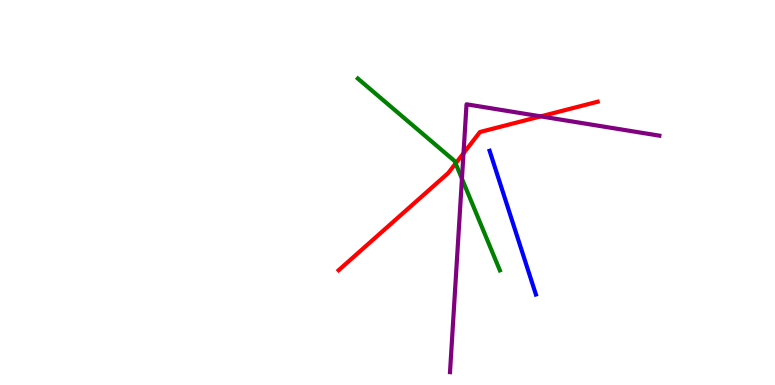[{'lines': ['blue', 'red'], 'intersections': []}, {'lines': ['green', 'red'], 'intersections': [{'x': 5.88, 'y': 5.75}]}, {'lines': ['purple', 'red'], 'intersections': [{'x': 5.98, 'y': 6.02}, {'x': 6.98, 'y': 6.98}]}, {'lines': ['blue', 'green'], 'intersections': []}, {'lines': ['blue', 'purple'], 'intersections': []}, {'lines': ['green', 'purple'], 'intersections': [{'x': 5.96, 'y': 5.36}]}]